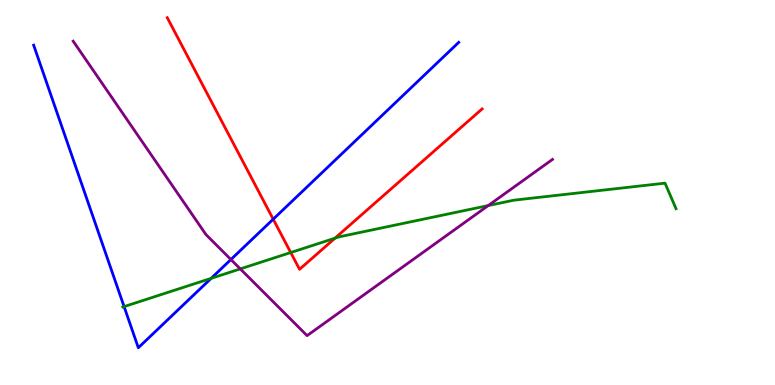[{'lines': ['blue', 'red'], 'intersections': [{'x': 3.53, 'y': 4.31}]}, {'lines': ['green', 'red'], 'intersections': [{'x': 3.75, 'y': 3.44}, {'x': 4.32, 'y': 3.81}]}, {'lines': ['purple', 'red'], 'intersections': []}, {'lines': ['blue', 'green'], 'intersections': [{'x': 1.6, 'y': 2.04}, {'x': 2.72, 'y': 2.77}]}, {'lines': ['blue', 'purple'], 'intersections': [{'x': 2.98, 'y': 3.26}]}, {'lines': ['green', 'purple'], 'intersections': [{'x': 3.1, 'y': 3.02}, {'x': 6.3, 'y': 4.66}]}]